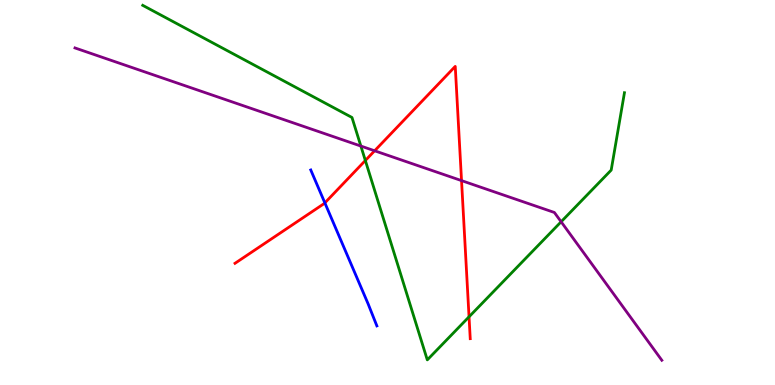[{'lines': ['blue', 'red'], 'intersections': [{'x': 4.19, 'y': 4.73}]}, {'lines': ['green', 'red'], 'intersections': [{'x': 4.71, 'y': 5.83}, {'x': 6.05, 'y': 1.77}]}, {'lines': ['purple', 'red'], 'intersections': [{'x': 4.83, 'y': 6.08}, {'x': 5.96, 'y': 5.31}]}, {'lines': ['blue', 'green'], 'intersections': []}, {'lines': ['blue', 'purple'], 'intersections': []}, {'lines': ['green', 'purple'], 'intersections': [{'x': 4.66, 'y': 6.21}, {'x': 7.24, 'y': 4.24}]}]